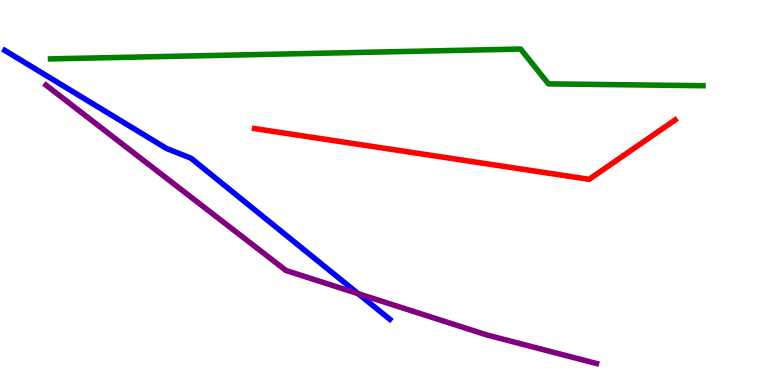[{'lines': ['blue', 'red'], 'intersections': []}, {'lines': ['green', 'red'], 'intersections': []}, {'lines': ['purple', 'red'], 'intersections': []}, {'lines': ['blue', 'green'], 'intersections': []}, {'lines': ['blue', 'purple'], 'intersections': [{'x': 4.62, 'y': 2.37}]}, {'lines': ['green', 'purple'], 'intersections': []}]